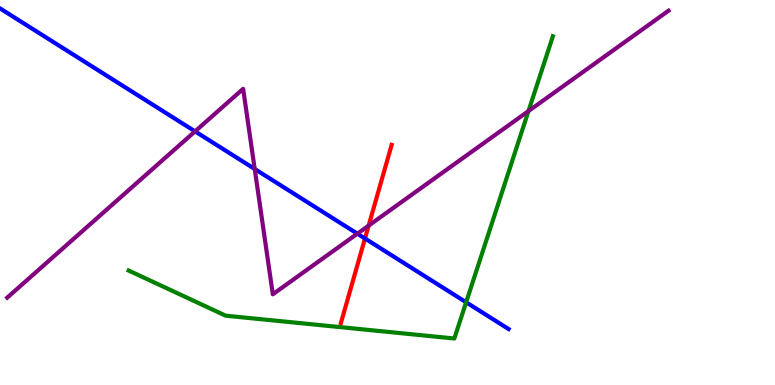[{'lines': ['blue', 'red'], 'intersections': [{'x': 4.71, 'y': 3.81}]}, {'lines': ['green', 'red'], 'intersections': []}, {'lines': ['purple', 'red'], 'intersections': [{'x': 4.76, 'y': 4.14}]}, {'lines': ['blue', 'green'], 'intersections': [{'x': 6.01, 'y': 2.15}]}, {'lines': ['blue', 'purple'], 'intersections': [{'x': 2.52, 'y': 6.59}, {'x': 3.29, 'y': 5.61}, {'x': 4.61, 'y': 3.93}]}, {'lines': ['green', 'purple'], 'intersections': [{'x': 6.82, 'y': 7.12}]}]